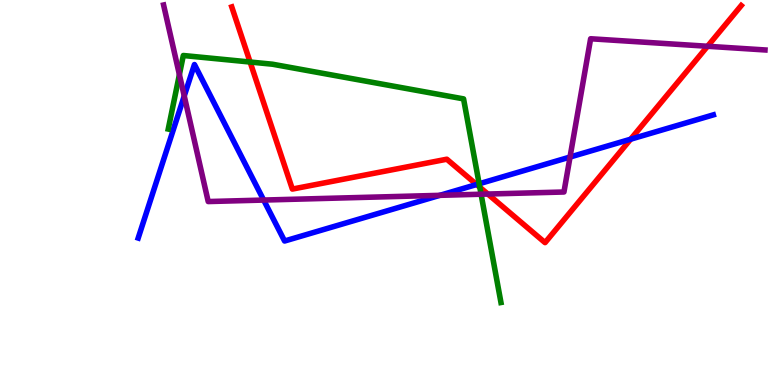[{'lines': ['blue', 'red'], 'intersections': [{'x': 6.15, 'y': 5.21}, {'x': 8.14, 'y': 6.38}]}, {'lines': ['green', 'red'], 'intersections': [{'x': 3.23, 'y': 8.39}, {'x': 6.19, 'y': 5.14}]}, {'lines': ['purple', 'red'], 'intersections': [{'x': 6.29, 'y': 4.96}, {'x': 9.13, 'y': 8.8}]}, {'lines': ['blue', 'green'], 'intersections': [{'x': 6.18, 'y': 5.23}]}, {'lines': ['blue', 'purple'], 'intersections': [{'x': 2.38, 'y': 7.51}, {'x': 3.4, 'y': 4.8}, {'x': 5.68, 'y': 4.93}, {'x': 7.36, 'y': 5.92}]}, {'lines': ['green', 'purple'], 'intersections': [{'x': 2.31, 'y': 8.06}, {'x': 6.21, 'y': 4.96}]}]